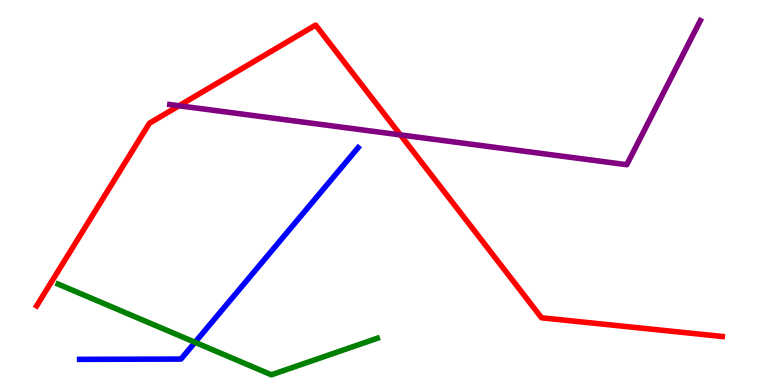[{'lines': ['blue', 'red'], 'intersections': []}, {'lines': ['green', 'red'], 'intersections': []}, {'lines': ['purple', 'red'], 'intersections': [{'x': 2.31, 'y': 7.25}, {'x': 5.17, 'y': 6.5}]}, {'lines': ['blue', 'green'], 'intersections': [{'x': 2.52, 'y': 1.11}]}, {'lines': ['blue', 'purple'], 'intersections': []}, {'lines': ['green', 'purple'], 'intersections': []}]